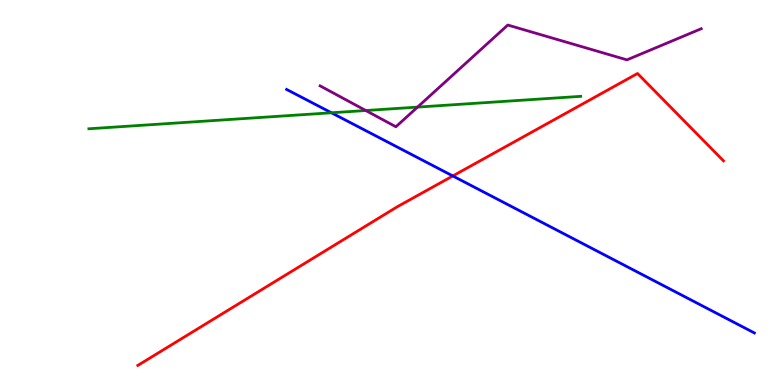[{'lines': ['blue', 'red'], 'intersections': [{'x': 5.84, 'y': 5.43}]}, {'lines': ['green', 'red'], 'intersections': []}, {'lines': ['purple', 'red'], 'intersections': []}, {'lines': ['blue', 'green'], 'intersections': [{'x': 4.28, 'y': 7.07}]}, {'lines': ['blue', 'purple'], 'intersections': []}, {'lines': ['green', 'purple'], 'intersections': [{'x': 4.72, 'y': 7.13}, {'x': 5.39, 'y': 7.22}]}]